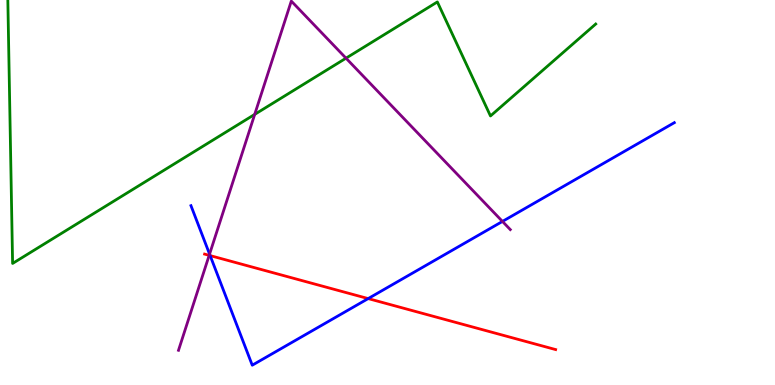[{'lines': ['blue', 'red'], 'intersections': [{'x': 2.71, 'y': 3.36}, {'x': 4.75, 'y': 2.24}]}, {'lines': ['green', 'red'], 'intersections': []}, {'lines': ['purple', 'red'], 'intersections': [{'x': 2.7, 'y': 3.37}]}, {'lines': ['blue', 'green'], 'intersections': []}, {'lines': ['blue', 'purple'], 'intersections': [{'x': 2.7, 'y': 3.4}, {'x': 6.48, 'y': 4.25}]}, {'lines': ['green', 'purple'], 'intersections': [{'x': 3.29, 'y': 7.03}, {'x': 4.46, 'y': 8.49}]}]